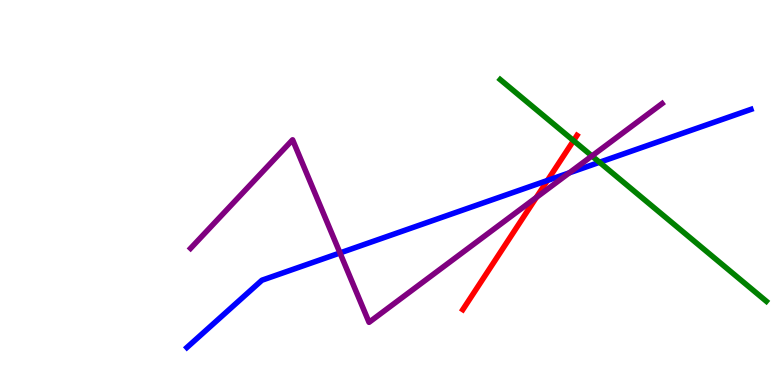[{'lines': ['blue', 'red'], 'intersections': [{'x': 7.06, 'y': 5.31}]}, {'lines': ['green', 'red'], 'intersections': [{'x': 7.4, 'y': 6.35}]}, {'lines': ['purple', 'red'], 'intersections': [{'x': 6.92, 'y': 4.87}]}, {'lines': ['blue', 'green'], 'intersections': [{'x': 7.74, 'y': 5.78}]}, {'lines': ['blue', 'purple'], 'intersections': [{'x': 4.39, 'y': 3.43}, {'x': 7.35, 'y': 5.51}]}, {'lines': ['green', 'purple'], 'intersections': [{'x': 7.64, 'y': 5.95}]}]